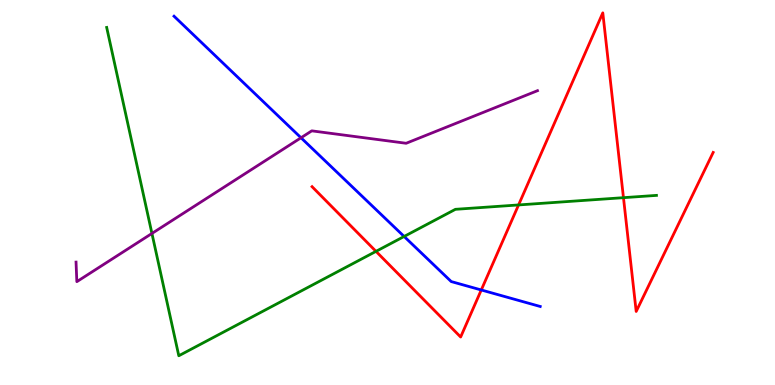[{'lines': ['blue', 'red'], 'intersections': [{'x': 6.21, 'y': 2.47}]}, {'lines': ['green', 'red'], 'intersections': [{'x': 4.85, 'y': 3.47}, {'x': 6.69, 'y': 4.68}, {'x': 8.04, 'y': 4.87}]}, {'lines': ['purple', 'red'], 'intersections': []}, {'lines': ['blue', 'green'], 'intersections': [{'x': 5.21, 'y': 3.86}]}, {'lines': ['blue', 'purple'], 'intersections': [{'x': 3.88, 'y': 6.42}]}, {'lines': ['green', 'purple'], 'intersections': [{'x': 1.96, 'y': 3.94}]}]